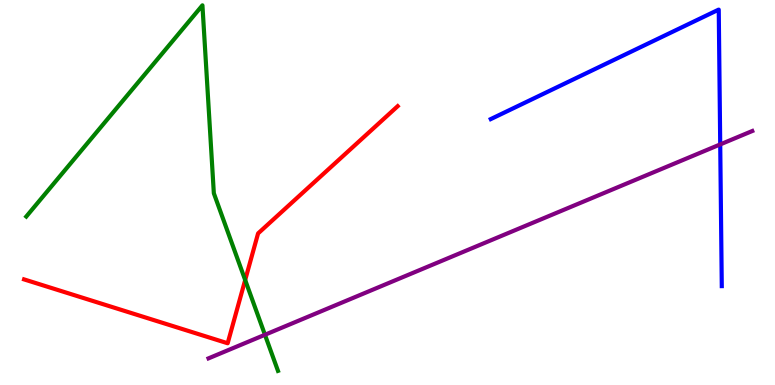[{'lines': ['blue', 'red'], 'intersections': []}, {'lines': ['green', 'red'], 'intersections': [{'x': 3.16, 'y': 2.73}]}, {'lines': ['purple', 'red'], 'intersections': []}, {'lines': ['blue', 'green'], 'intersections': []}, {'lines': ['blue', 'purple'], 'intersections': [{'x': 9.29, 'y': 6.25}]}, {'lines': ['green', 'purple'], 'intersections': [{'x': 3.42, 'y': 1.3}]}]